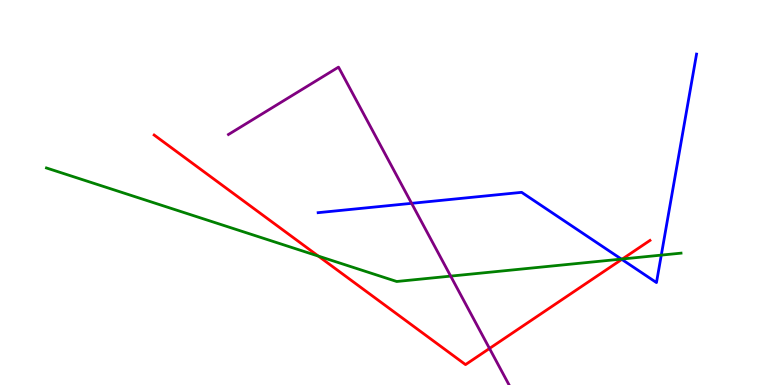[{'lines': ['blue', 'red'], 'intersections': [{'x': 8.02, 'y': 3.26}]}, {'lines': ['green', 'red'], 'intersections': [{'x': 4.11, 'y': 3.35}, {'x': 8.03, 'y': 3.27}]}, {'lines': ['purple', 'red'], 'intersections': [{'x': 6.32, 'y': 0.949}]}, {'lines': ['blue', 'green'], 'intersections': [{'x': 8.02, 'y': 3.27}, {'x': 8.53, 'y': 3.37}]}, {'lines': ['blue', 'purple'], 'intersections': [{'x': 5.31, 'y': 4.72}]}, {'lines': ['green', 'purple'], 'intersections': [{'x': 5.82, 'y': 2.83}]}]